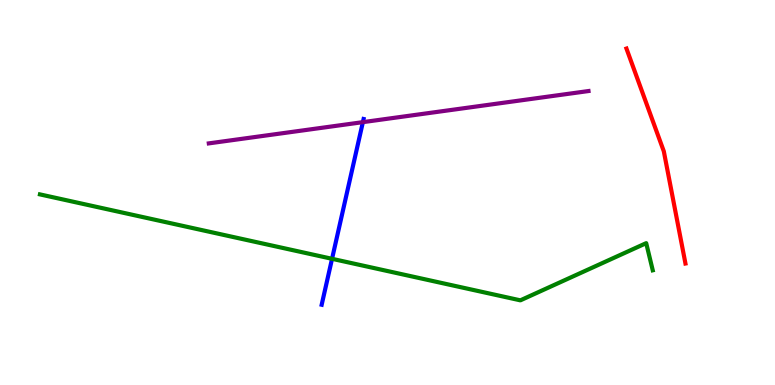[{'lines': ['blue', 'red'], 'intersections': []}, {'lines': ['green', 'red'], 'intersections': []}, {'lines': ['purple', 'red'], 'intersections': []}, {'lines': ['blue', 'green'], 'intersections': [{'x': 4.28, 'y': 3.28}]}, {'lines': ['blue', 'purple'], 'intersections': [{'x': 4.68, 'y': 6.83}]}, {'lines': ['green', 'purple'], 'intersections': []}]